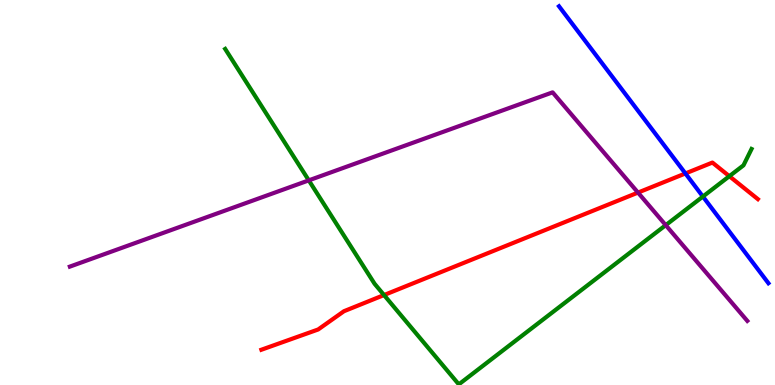[{'lines': ['blue', 'red'], 'intersections': [{'x': 8.84, 'y': 5.49}]}, {'lines': ['green', 'red'], 'intersections': [{'x': 4.96, 'y': 2.34}, {'x': 9.41, 'y': 5.42}]}, {'lines': ['purple', 'red'], 'intersections': [{'x': 8.23, 'y': 5.0}]}, {'lines': ['blue', 'green'], 'intersections': [{'x': 9.07, 'y': 4.89}]}, {'lines': ['blue', 'purple'], 'intersections': []}, {'lines': ['green', 'purple'], 'intersections': [{'x': 3.98, 'y': 5.32}, {'x': 8.59, 'y': 4.15}]}]